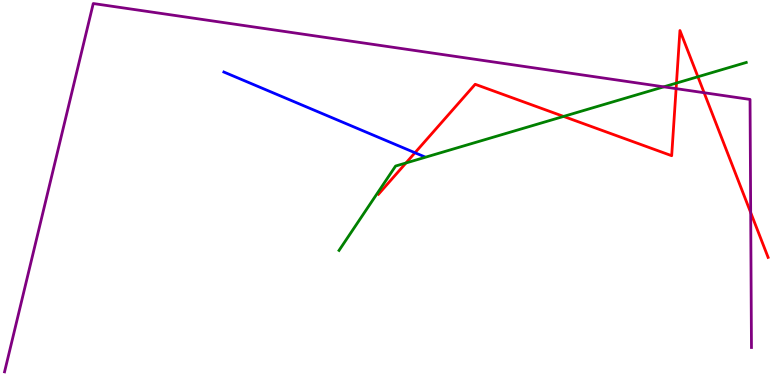[{'lines': ['blue', 'red'], 'intersections': [{'x': 5.35, 'y': 6.03}]}, {'lines': ['green', 'red'], 'intersections': [{'x': 5.24, 'y': 5.77}, {'x': 7.27, 'y': 6.98}, {'x': 8.73, 'y': 7.84}, {'x': 9.01, 'y': 8.01}]}, {'lines': ['purple', 'red'], 'intersections': [{'x': 8.72, 'y': 7.7}, {'x': 9.09, 'y': 7.59}, {'x': 9.69, 'y': 4.48}]}, {'lines': ['blue', 'green'], 'intersections': []}, {'lines': ['blue', 'purple'], 'intersections': []}, {'lines': ['green', 'purple'], 'intersections': [{'x': 8.56, 'y': 7.74}]}]